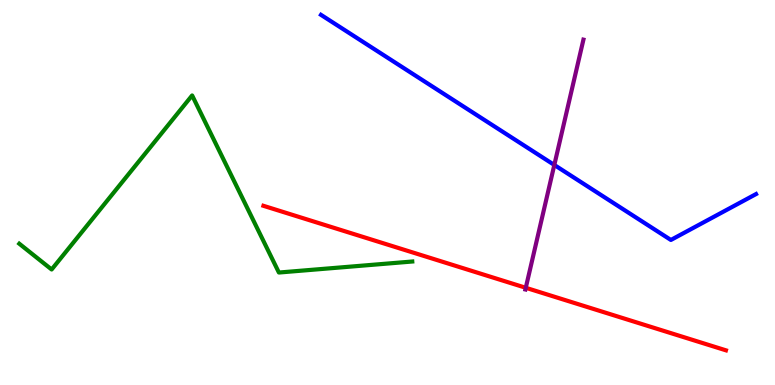[{'lines': ['blue', 'red'], 'intersections': []}, {'lines': ['green', 'red'], 'intersections': []}, {'lines': ['purple', 'red'], 'intersections': [{'x': 6.78, 'y': 2.53}]}, {'lines': ['blue', 'green'], 'intersections': []}, {'lines': ['blue', 'purple'], 'intersections': [{'x': 7.15, 'y': 5.72}]}, {'lines': ['green', 'purple'], 'intersections': []}]